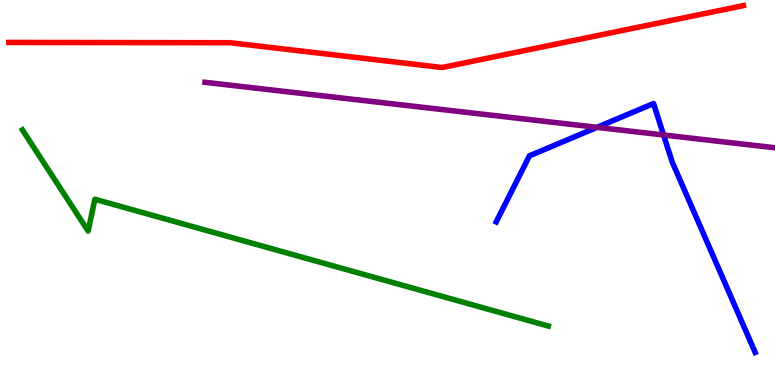[{'lines': ['blue', 'red'], 'intersections': []}, {'lines': ['green', 'red'], 'intersections': []}, {'lines': ['purple', 'red'], 'intersections': []}, {'lines': ['blue', 'green'], 'intersections': []}, {'lines': ['blue', 'purple'], 'intersections': [{'x': 7.7, 'y': 6.69}, {'x': 8.56, 'y': 6.49}]}, {'lines': ['green', 'purple'], 'intersections': []}]